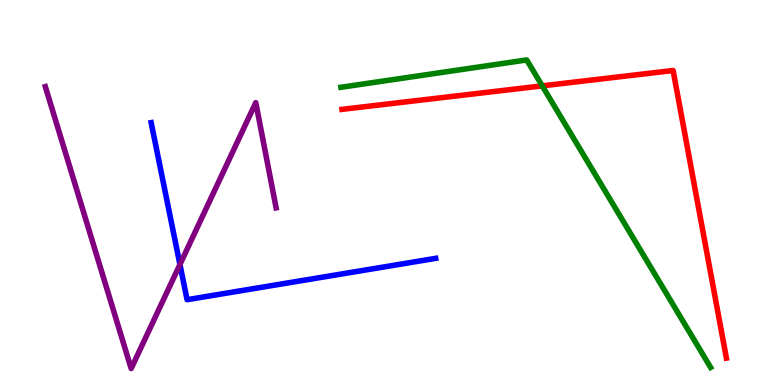[{'lines': ['blue', 'red'], 'intersections': []}, {'lines': ['green', 'red'], 'intersections': [{'x': 7.0, 'y': 7.77}]}, {'lines': ['purple', 'red'], 'intersections': []}, {'lines': ['blue', 'green'], 'intersections': []}, {'lines': ['blue', 'purple'], 'intersections': [{'x': 2.32, 'y': 3.13}]}, {'lines': ['green', 'purple'], 'intersections': []}]